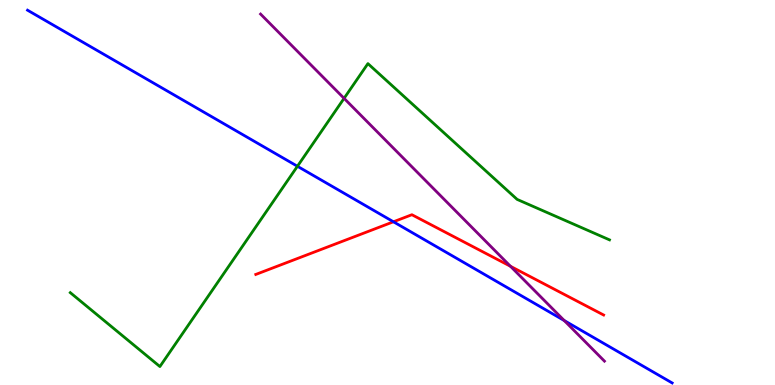[{'lines': ['blue', 'red'], 'intersections': [{'x': 5.08, 'y': 4.24}]}, {'lines': ['green', 'red'], 'intersections': []}, {'lines': ['purple', 'red'], 'intersections': [{'x': 6.59, 'y': 3.08}]}, {'lines': ['blue', 'green'], 'intersections': [{'x': 3.84, 'y': 5.68}]}, {'lines': ['blue', 'purple'], 'intersections': [{'x': 7.28, 'y': 1.67}]}, {'lines': ['green', 'purple'], 'intersections': [{'x': 4.44, 'y': 7.45}]}]